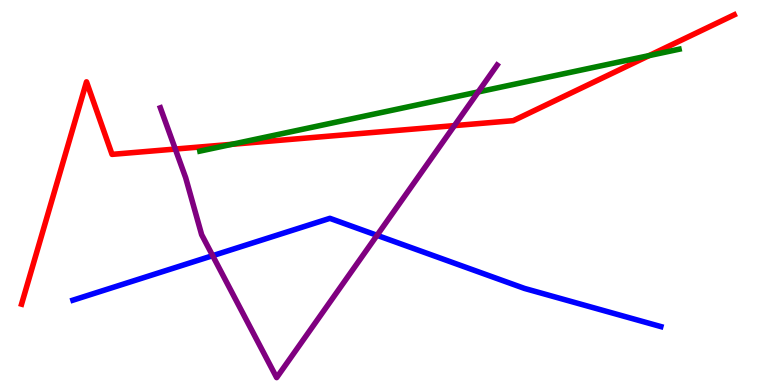[{'lines': ['blue', 'red'], 'intersections': []}, {'lines': ['green', 'red'], 'intersections': [{'x': 2.99, 'y': 6.25}, {'x': 8.38, 'y': 8.56}]}, {'lines': ['purple', 'red'], 'intersections': [{'x': 2.26, 'y': 6.13}, {'x': 5.86, 'y': 6.74}]}, {'lines': ['blue', 'green'], 'intersections': []}, {'lines': ['blue', 'purple'], 'intersections': [{'x': 2.74, 'y': 3.36}, {'x': 4.86, 'y': 3.89}]}, {'lines': ['green', 'purple'], 'intersections': [{'x': 6.17, 'y': 7.61}]}]